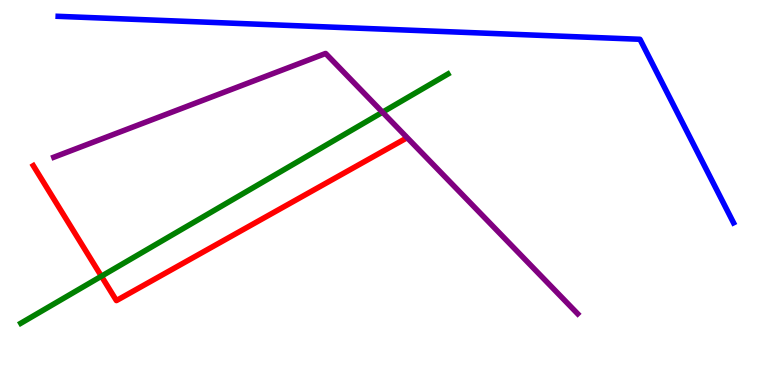[{'lines': ['blue', 'red'], 'intersections': []}, {'lines': ['green', 'red'], 'intersections': [{'x': 1.31, 'y': 2.83}]}, {'lines': ['purple', 'red'], 'intersections': []}, {'lines': ['blue', 'green'], 'intersections': []}, {'lines': ['blue', 'purple'], 'intersections': []}, {'lines': ['green', 'purple'], 'intersections': [{'x': 4.94, 'y': 7.09}]}]